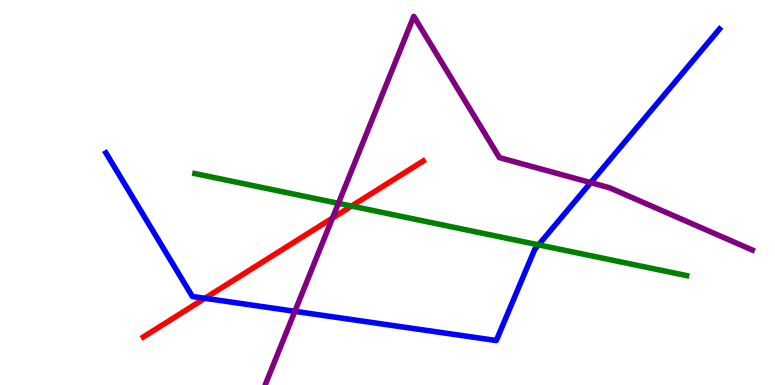[{'lines': ['blue', 'red'], 'intersections': [{'x': 2.64, 'y': 2.25}]}, {'lines': ['green', 'red'], 'intersections': [{'x': 4.54, 'y': 4.65}]}, {'lines': ['purple', 'red'], 'intersections': [{'x': 4.29, 'y': 4.34}]}, {'lines': ['blue', 'green'], 'intersections': [{'x': 6.95, 'y': 3.64}]}, {'lines': ['blue', 'purple'], 'intersections': [{'x': 3.8, 'y': 1.91}, {'x': 7.62, 'y': 5.26}]}, {'lines': ['green', 'purple'], 'intersections': [{'x': 4.37, 'y': 4.72}]}]